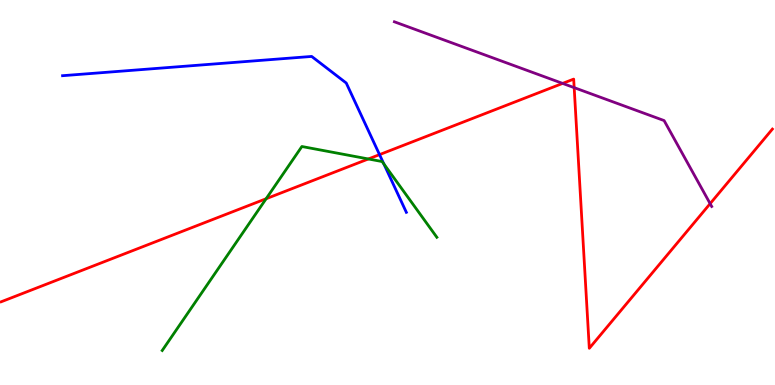[{'lines': ['blue', 'red'], 'intersections': [{'x': 4.9, 'y': 5.98}]}, {'lines': ['green', 'red'], 'intersections': [{'x': 3.43, 'y': 4.84}, {'x': 4.75, 'y': 5.87}]}, {'lines': ['purple', 'red'], 'intersections': [{'x': 7.26, 'y': 7.83}, {'x': 7.41, 'y': 7.72}, {'x': 9.16, 'y': 4.71}]}, {'lines': ['blue', 'green'], 'intersections': [{'x': 4.95, 'y': 5.74}]}, {'lines': ['blue', 'purple'], 'intersections': []}, {'lines': ['green', 'purple'], 'intersections': []}]